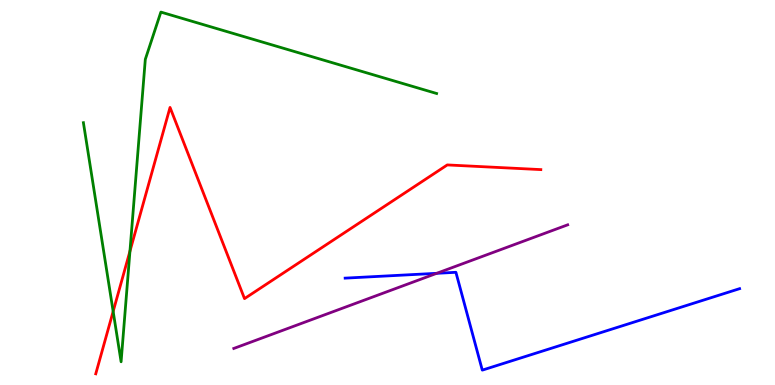[{'lines': ['blue', 'red'], 'intersections': []}, {'lines': ['green', 'red'], 'intersections': [{'x': 1.46, 'y': 1.91}, {'x': 1.68, 'y': 3.48}]}, {'lines': ['purple', 'red'], 'intersections': []}, {'lines': ['blue', 'green'], 'intersections': []}, {'lines': ['blue', 'purple'], 'intersections': [{'x': 5.64, 'y': 2.9}]}, {'lines': ['green', 'purple'], 'intersections': []}]